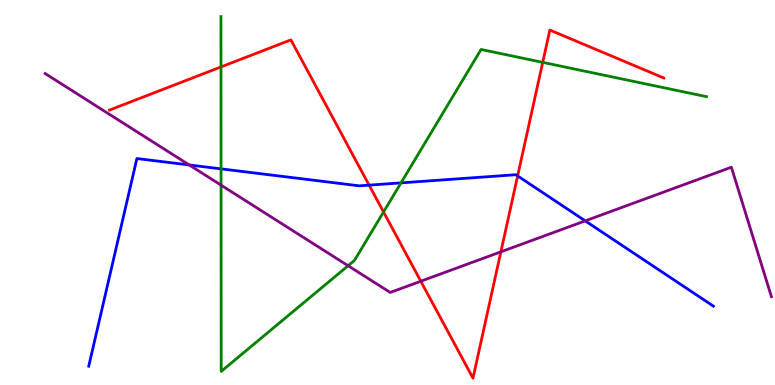[{'lines': ['blue', 'red'], 'intersections': [{'x': 4.76, 'y': 5.19}, {'x': 6.68, 'y': 5.43}]}, {'lines': ['green', 'red'], 'intersections': [{'x': 2.85, 'y': 8.26}, {'x': 4.95, 'y': 4.49}, {'x': 7.0, 'y': 8.38}]}, {'lines': ['purple', 'red'], 'intersections': [{'x': 5.43, 'y': 2.7}, {'x': 6.46, 'y': 3.46}]}, {'lines': ['blue', 'green'], 'intersections': [{'x': 2.85, 'y': 5.61}, {'x': 5.17, 'y': 5.25}]}, {'lines': ['blue', 'purple'], 'intersections': [{'x': 2.44, 'y': 5.72}, {'x': 7.55, 'y': 4.26}]}, {'lines': ['green', 'purple'], 'intersections': [{'x': 2.85, 'y': 5.19}, {'x': 4.49, 'y': 3.1}]}]